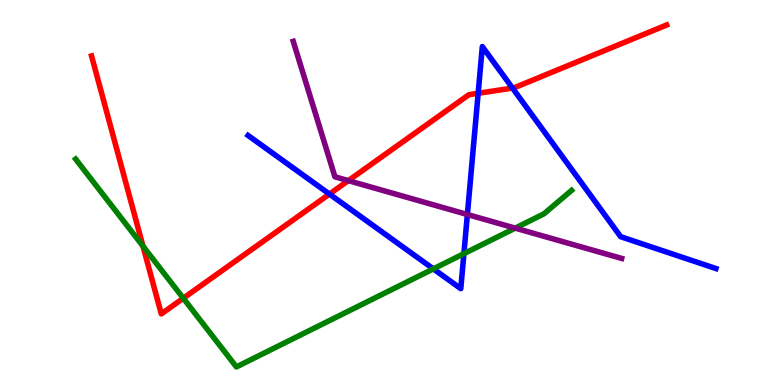[{'lines': ['blue', 'red'], 'intersections': [{'x': 4.25, 'y': 4.96}, {'x': 6.17, 'y': 7.58}, {'x': 6.61, 'y': 7.71}]}, {'lines': ['green', 'red'], 'intersections': [{'x': 1.84, 'y': 3.61}, {'x': 2.36, 'y': 2.25}]}, {'lines': ['purple', 'red'], 'intersections': [{'x': 4.49, 'y': 5.31}]}, {'lines': ['blue', 'green'], 'intersections': [{'x': 5.59, 'y': 3.02}, {'x': 5.99, 'y': 3.41}]}, {'lines': ['blue', 'purple'], 'intersections': [{'x': 6.03, 'y': 4.43}]}, {'lines': ['green', 'purple'], 'intersections': [{'x': 6.65, 'y': 4.07}]}]